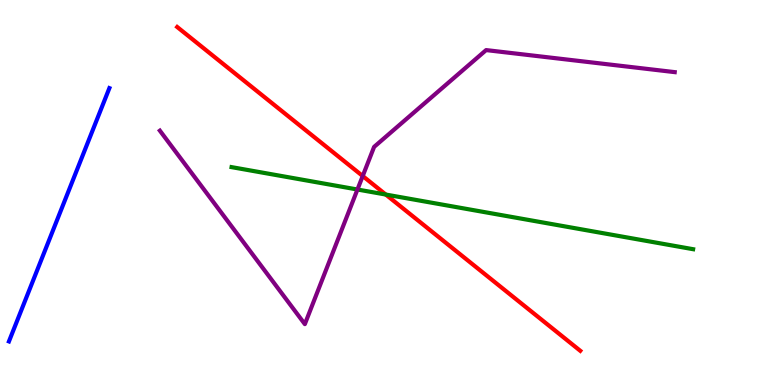[{'lines': ['blue', 'red'], 'intersections': []}, {'lines': ['green', 'red'], 'intersections': [{'x': 4.98, 'y': 4.95}]}, {'lines': ['purple', 'red'], 'intersections': [{'x': 4.68, 'y': 5.43}]}, {'lines': ['blue', 'green'], 'intersections': []}, {'lines': ['blue', 'purple'], 'intersections': []}, {'lines': ['green', 'purple'], 'intersections': [{'x': 4.61, 'y': 5.08}]}]